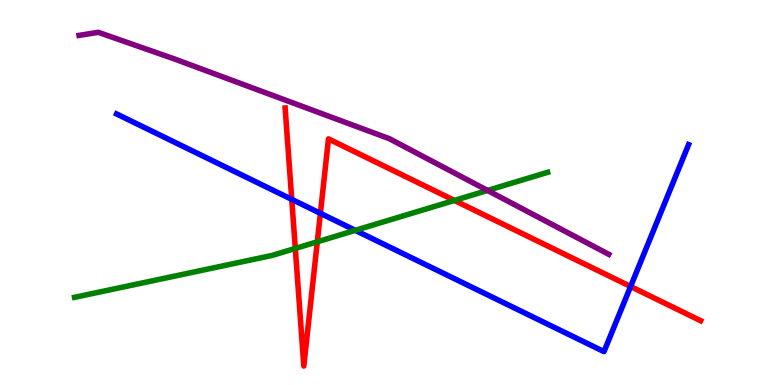[{'lines': ['blue', 'red'], 'intersections': [{'x': 3.76, 'y': 4.82}, {'x': 4.13, 'y': 4.46}, {'x': 8.14, 'y': 2.56}]}, {'lines': ['green', 'red'], 'intersections': [{'x': 3.81, 'y': 3.55}, {'x': 4.09, 'y': 3.72}, {'x': 5.86, 'y': 4.79}]}, {'lines': ['purple', 'red'], 'intersections': []}, {'lines': ['blue', 'green'], 'intersections': [{'x': 4.58, 'y': 4.02}]}, {'lines': ['blue', 'purple'], 'intersections': []}, {'lines': ['green', 'purple'], 'intersections': [{'x': 6.29, 'y': 5.05}]}]